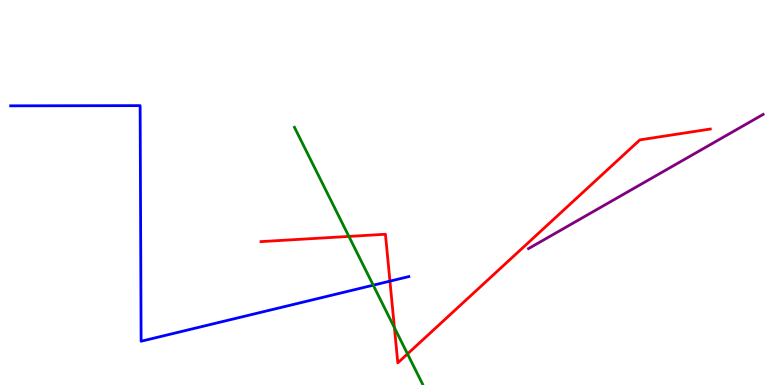[{'lines': ['blue', 'red'], 'intersections': [{'x': 5.03, 'y': 2.7}]}, {'lines': ['green', 'red'], 'intersections': [{'x': 4.5, 'y': 3.86}, {'x': 5.09, 'y': 1.49}, {'x': 5.26, 'y': 0.807}]}, {'lines': ['purple', 'red'], 'intersections': []}, {'lines': ['blue', 'green'], 'intersections': [{'x': 4.82, 'y': 2.59}]}, {'lines': ['blue', 'purple'], 'intersections': []}, {'lines': ['green', 'purple'], 'intersections': []}]